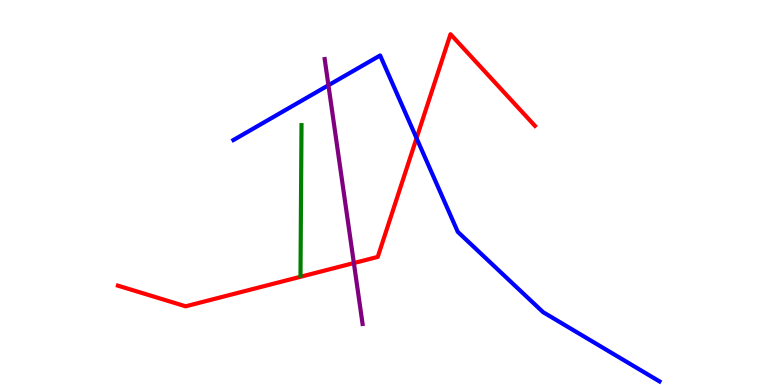[{'lines': ['blue', 'red'], 'intersections': [{'x': 5.37, 'y': 6.41}]}, {'lines': ['green', 'red'], 'intersections': []}, {'lines': ['purple', 'red'], 'intersections': [{'x': 4.57, 'y': 3.17}]}, {'lines': ['blue', 'green'], 'intersections': []}, {'lines': ['blue', 'purple'], 'intersections': [{'x': 4.24, 'y': 7.79}]}, {'lines': ['green', 'purple'], 'intersections': []}]